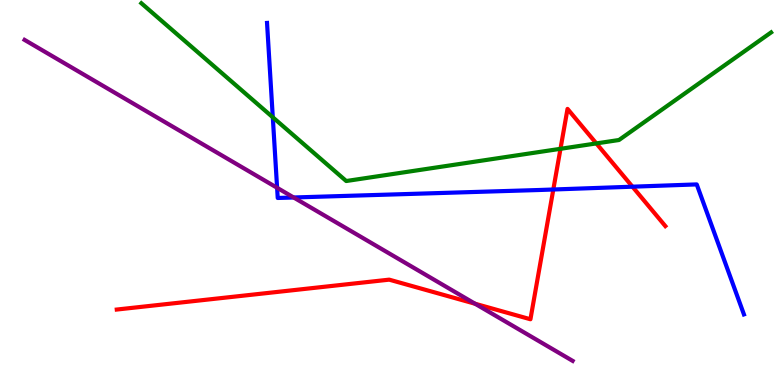[{'lines': ['blue', 'red'], 'intersections': [{'x': 7.14, 'y': 5.08}, {'x': 8.16, 'y': 5.15}]}, {'lines': ['green', 'red'], 'intersections': [{'x': 7.23, 'y': 6.13}, {'x': 7.69, 'y': 6.27}]}, {'lines': ['purple', 'red'], 'intersections': [{'x': 6.13, 'y': 2.11}]}, {'lines': ['blue', 'green'], 'intersections': [{'x': 3.52, 'y': 6.95}]}, {'lines': ['blue', 'purple'], 'intersections': [{'x': 3.58, 'y': 5.12}, {'x': 3.79, 'y': 4.87}]}, {'lines': ['green', 'purple'], 'intersections': []}]